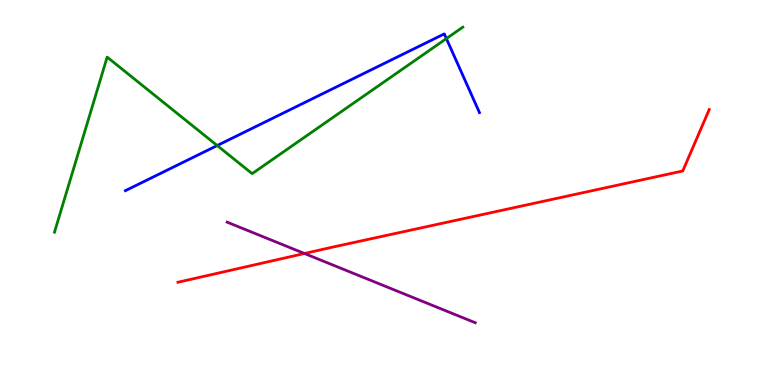[{'lines': ['blue', 'red'], 'intersections': []}, {'lines': ['green', 'red'], 'intersections': []}, {'lines': ['purple', 'red'], 'intersections': [{'x': 3.93, 'y': 3.42}]}, {'lines': ['blue', 'green'], 'intersections': [{'x': 2.8, 'y': 6.22}, {'x': 5.76, 'y': 9.0}]}, {'lines': ['blue', 'purple'], 'intersections': []}, {'lines': ['green', 'purple'], 'intersections': []}]